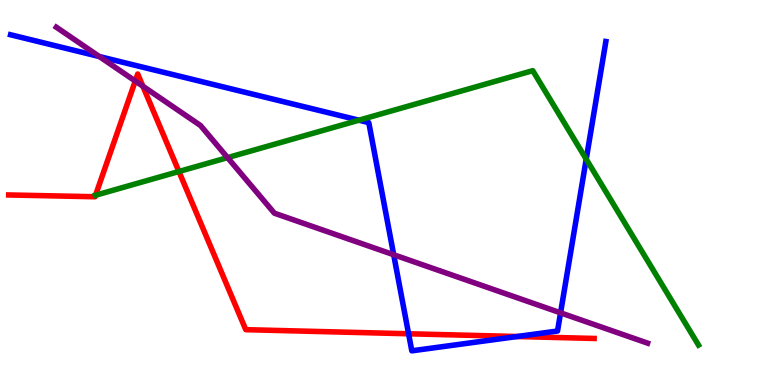[{'lines': ['blue', 'red'], 'intersections': [{'x': 5.27, 'y': 1.33}, {'x': 6.67, 'y': 1.26}]}, {'lines': ['green', 'red'], 'intersections': [{'x': 1.23, 'y': 4.93}, {'x': 2.31, 'y': 5.55}]}, {'lines': ['purple', 'red'], 'intersections': [{'x': 1.75, 'y': 7.9}, {'x': 1.84, 'y': 7.76}]}, {'lines': ['blue', 'green'], 'intersections': [{'x': 4.63, 'y': 6.88}, {'x': 7.56, 'y': 5.87}]}, {'lines': ['blue', 'purple'], 'intersections': [{'x': 1.28, 'y': 8.53}, {'x': 5.08, 'y': 3.38}, {'x': 7.23, 'y': 1.87}]}, {'lines': ['green', 'purple'], 'intersections': [{'x': 2.94, 'y': 5.91}]}]